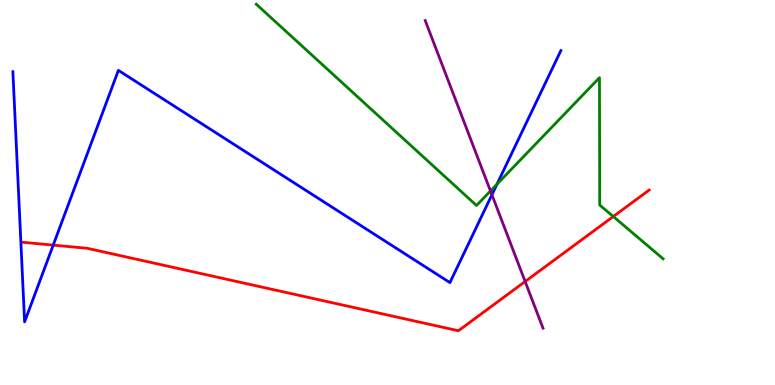[{'lines': ['blue', 'red'], 'intersections': [{'x': 0.687, 'y': 3.63}]}, {'lines': ['green', 'red'], 'intersections': [{'x': 7.91, 'y': 4.38}]}, {'lines': ['purple', 'red'], 'intersections': [{'x': 6.78, 'y': 2.69}]}, {'lines': ['blue', 'green'], 'intersections': [{'x': 6.41, 'y': 5.21}]}, {'lines': ['blue', 'purple'], 'intersections': [{'x': 6.35, 'y': 4.94}]}, {'lines': ['green', 'purple'], 'intersections': [{'x': 6.33, 'y': 5.04}]}]